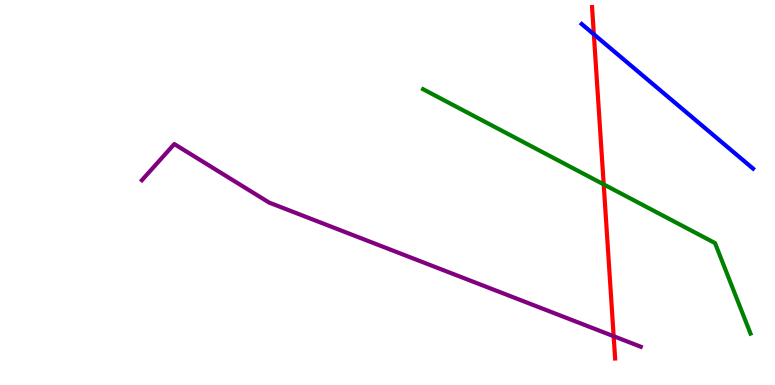[{'lines': ['blue', 'red'], 'intersections': [{'x': 7.66, 'y': 9.11}]}, {'lines': ['green', 'red'], 'intersections': [{'x': 7.79, 'y': 5.21}]}, {'lines': ['purple', 'red'], 'intersections': [{'x': 7.92, 'y': 1.27}]}, {'lines': ['blue', 'green'], 'intersections': []}, {'lines': ['blue', 'purple'], 'intersections': []}, {'lines': ['green', 'purple'], 'intersections': []}]